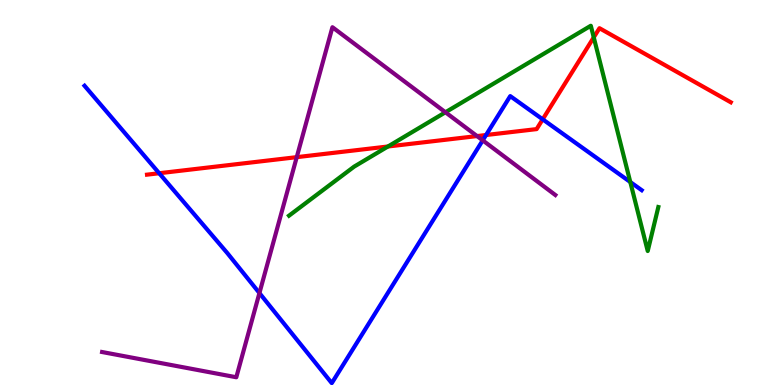[{'lines': ['blue', 'red'], 'intersections': [{'x': 2.05, 'y': 5.5}, {'x': 6.27, 'y': 6.49}, {'x': 7.0, 'y': 6.9}]}, {'lines': ['green', 'red'], 'intersections': [{'x': 5.01, 'y': 6.2}, {'x': 7.66, 'y': 9.03}]}, {'lines': ['purple', 'red'], 'intersections': [{'x': 3.83, 'y': 5.92}, {'x': 6.16, 'y': 6.47}]}, {'lines': ['blue', 'green'], 'intersections': [{'x': 8.13, 'y': 5.27}]}, {'lines': ['blue', 'purple'], 'intersections': [{'x': 3.35, 'y': 2.39}, {'x': 6.23, 'y': 6.35}]}, {'lines': ['green', 'purple'], 'intersections': [{'x': 5.75, 'y': 7.08}]}]